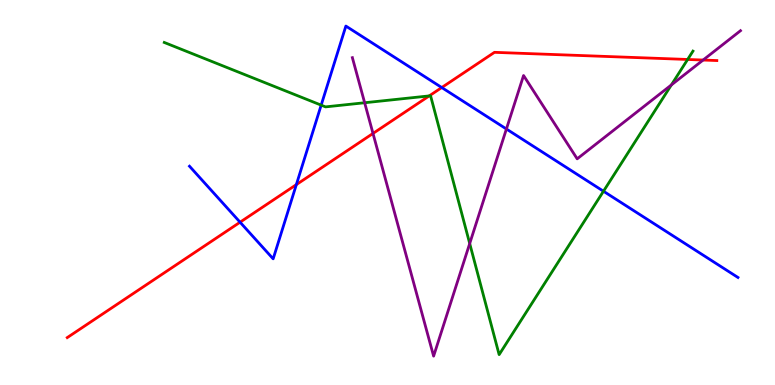[{'lines': ['blue', 'red'], 'intersections': [{'x': 3.1, 'y': 4.23}, {'x': 3.82, 'y': 5.2}, {'x': 5.7, 'y': 7.73}]}, {'lines': ['green', 'red'], 'intersections': [{'x': 5.54, 'y': 7.51}, {'x': 8.87, 'y': 8.46}]}, {'lines': ['purple', 'red'], 'intersections': [{'x': 4.81, 'y': 6.53}, {'x': 9.07, 'y': 8.44}]}, {'lines': ['blue', 'green'], 'intersections': [{'x': 4.14, 'y': 7.27}, {'x': 7.79, 'y': 5.03}]}, {'lines': ['blue', 'purple'], 'intersections': [{'x': 6.53, 'y': 6.65}]}, {'lines': ['green', 'purple'], 'intersections': [{'x': 4.71, 'y': 7.33}, {'x': 6.06, 'y': 3.67}, {'x': 8.66, 'y': 7.79}]}]